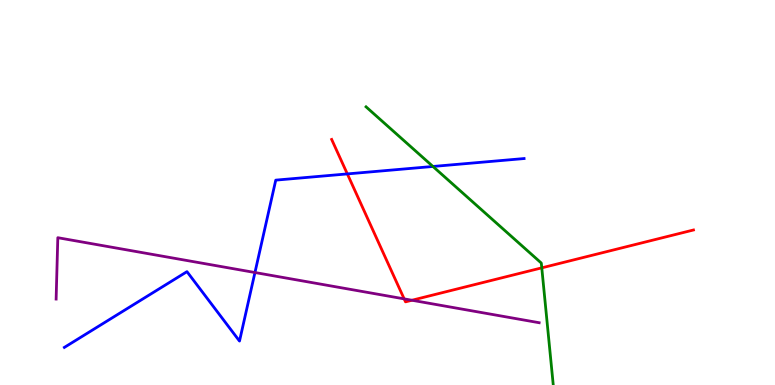[{'lines': ['blue', 'red'], 'intersections': [{'x': 4.48, 'y': 5.48}]}, {'lines': ['green', 'red'], 'intersections': [{'x': 6.99, 'y': 3.04}]}, {'lines': ['purple', 'red'], 'intersections': [{'x': 5.22, 'y': 2.24}, {'x': 5.32, 'y': 2.2}]}, {'lines': ['blue', 'green'], 'intersections': [{'x': 5.59, 'y': 5.68}]}, {'lines': ['blue', 'purple'], 'intersections': [{'x': 3.29, 'y': 2.92}]}, {'lines': ['green', 'purple'], 'intersections': []}]